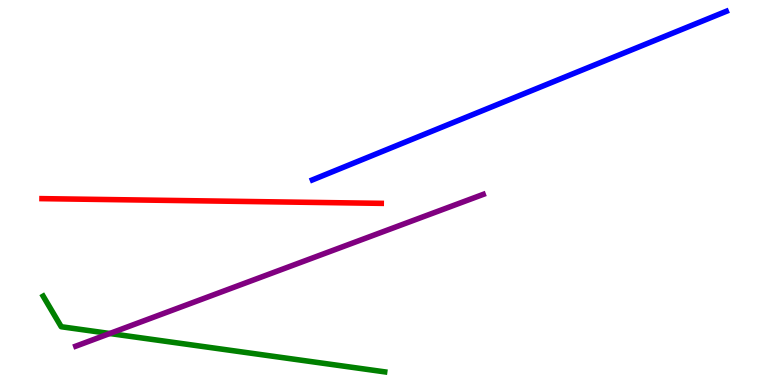[{'lines': ['blue', 'red'], 'intersections': []}, {'lines': ['green', 'red'], 'intersections': []}, {'lines': ['purple', 'red'], 'intersections': []}, {'lines': ['blue', 'green'], 'intersections': []}, {'lines': ['blue', 'purple'], 'intersections': []}, {'lines': ['green', 'purple'], 'intersections': [{'x': 1.42, 'y': 1.34}]}]